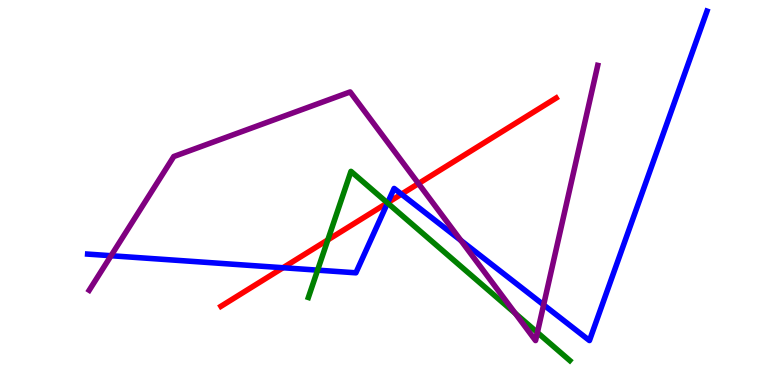[{'lines': ['blue', 'red'], 'intersections': [{'x': 3.65, 'y': 3.05}, {'x': 5.0, 'y': 4.73}, {'x': 5.18, 'y': 4.96}]}, {'lines': ['green', 'red'], 'intersections': [{'x': 4.23, 'y': 3.77}, {'x': 5.0, 'y': 4.73}]}, {'lines': ['purple', 'red'], 'intersections': [{'x': 5.4, 'y': 5.23}]}, {'lines': ['blue', 'green'], 'intersections': [{'x': 4.1, 'y': 2.98}, {'x': 5.0, 'y': 4.73}]}, {'lines': ['blue', 'purple'], 'intersections': [{'x': 1.43, 'y': 3.36}, {'x': 5.95, 'y': 3.75}, {'x': 7.01, 'y': 2.08}]}, {'lines': ['green', 'purple'], 'intersections': [{'x': 6.65, 'y': 1.86}, {'x': 6.93, 'y': 1.36}]}]